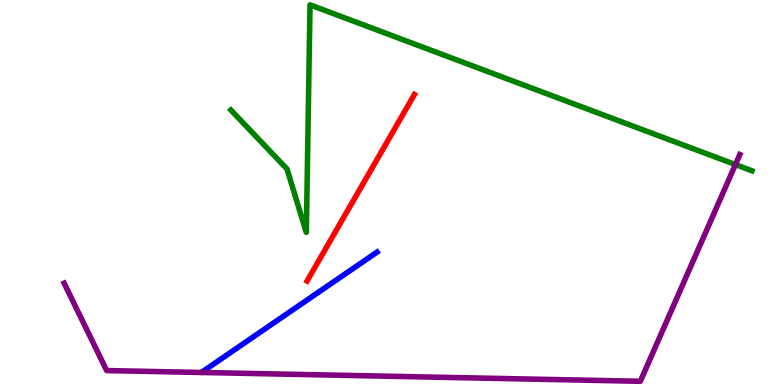[{'lines': ['blue', 'red'], 'intersections': []}, {'lines': ['green', 'red'], 'intersections': []}, {'lines': ['purple', 'red'], 'intersections': []}, {'lines': ['blue', 'green'], 'intersections': []}, {'lines': ['blue', 'purple'], 'intersections': []}, {'lines': ['green', 'purple'], 'intersections': [{'x': 9.49, 'y': 5.73}]}]